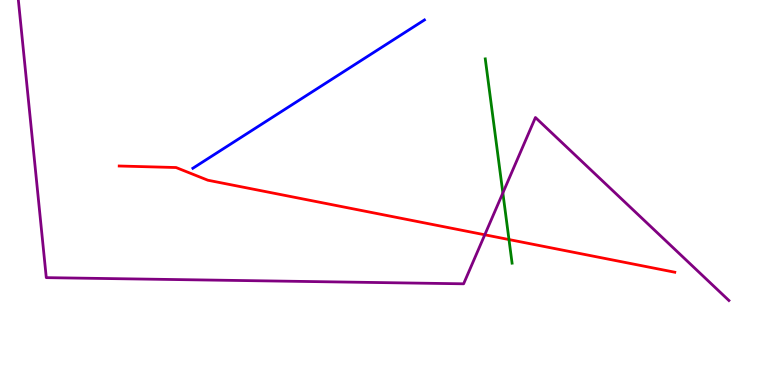[{'lines': ['blue', 'red'], 'intersections': []}, {'lines': ['green', 'red'], 'intersections': [{'x': 6.57, 'y': 3.78}]}, {'lines': ['purple', 'red'], 'intersections': [{'x': 6.26, 'y': 3.9}]}, {'lines': ['blue', 'green'], 'intersections': []}, {'lines': ['blue', 'purple'], 'intersections': []}, {'lines': ['green', 'purple'], 'intersections': [{'x': 6.49, 'y': 4.99}]}]